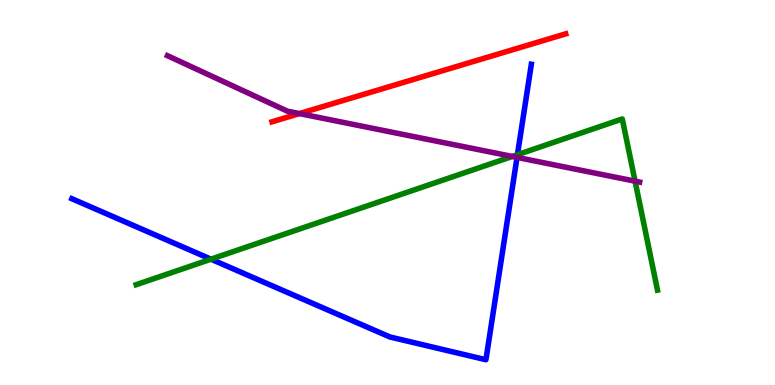[{'lines': ['blue', 'red'], 'intersections': []}, {'lines': ['green', 'red'], 'intersections': []}, {'lines': ['purple', 'red'], 'intersections': [{'x': 3.86, 'y': 7.05}]}, {'lines': ['blue', 'green'], 'intersections': [{'x': 2.72, 'y': 3.27}, {'x': 6.68, 'y': 5.98}]}, {'lines': ['blue', 'purple'], 'intersections': [{'x': 6.67, 'y': 5.91}]}, {'lines': ['green', 'purple'], 'intersections': [{'x': 6.61, 'y': 5.94}, {'x': 8.19, 'y': 5.29}]}]